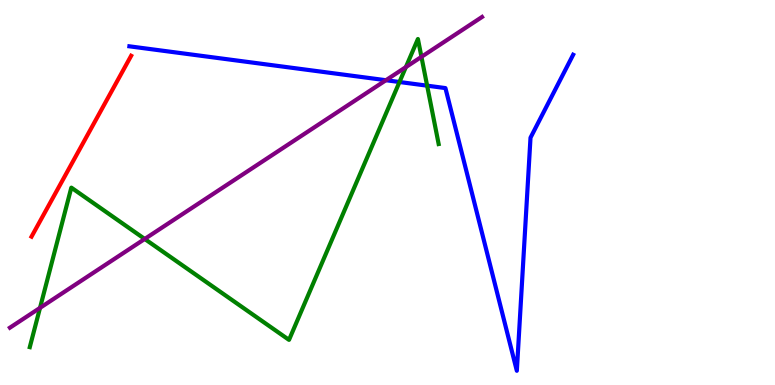[{'lines': ['blue', 'red'], 'intersections': []}, {'lines': ['green', 'red'], 'intersections': []}, {'lines': ['purple', 'red'], 'intersections': []}, {'lines': ['blue', 'green'], 'intersections': [{'x': 5.15, 'y': 7.87}, {'x': 5.51, 'y': 7.77}]}, {'lines': ['blue', 'purple'], 'intersections': [{'x': 4.98, 'y': 7.92}]}, {'lines': ['green', 'purple'], 'intersections': [{'x': 0.516, 'y': 2.0}, {'x': 1.87, 'y': 3.79}, {'x': 5.24, 'y': 8.26}, {'x': 5.44, 'y': 8.52}]}]